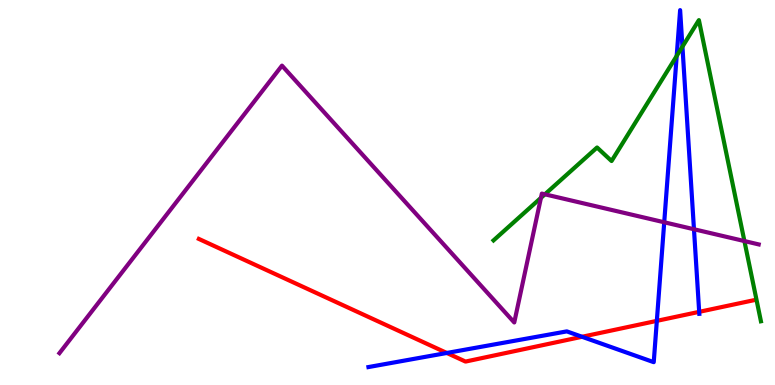[{'lines': ['blue', 'red'], 'intersections': [{'x': 5.77, 'y': 0.832}, {'x': 7.51, 'y': 1.25}, {'x': 8.48, 'y': 1.67}, {'x': 9.02, 'y': 1.9}]}, {'lines': ['green', 'red'], 'intersections': []}, {'lines': ['purple', 'red'], 'intersections': []}, {'lines': ['blue', 'green'], 'intersections': [{'x': 8.73, 'y': 8.55}, {'x': 8.81, 'y': 8.79}]}, {'lines': ['blue', 'purple'], 'intersections': [{'x': 8.57, 'y': 4.23}, {'x': 8.95, 'y': 4.05}]}, {'lines': ['green', 'purple'], 'intersections': [{'x': 6.98, 'y': 4.86}, {'x': 7.03, 'y': 4.95}, {'x': 9.61, 'y': 3.74}]}]